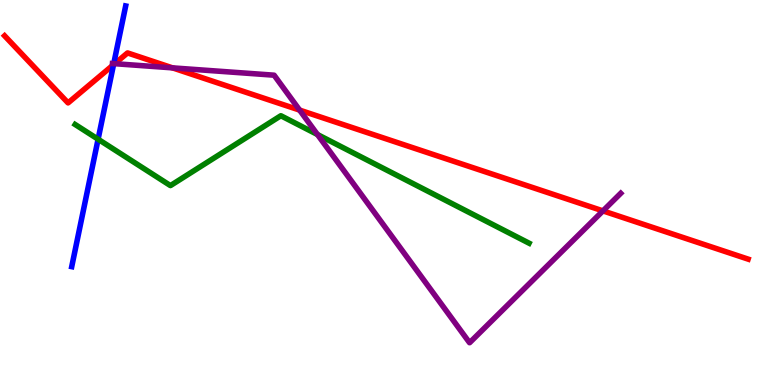[{'lines': ['blue', 'red'], 'intersections': [{'x': 1.46, 'y': 8.32}]}, {'lines': ['green', 'red'], 'intersections': []}, {'lines': ['purple', 'red'], 'intersections': [{'x': 1.48, 'y': 8.35}, {'x': 2.23, 'y': 8.24}, {'x': 3.87, 'y': 7.14}, {'x': 7.78, 'y': 4.52}]}, {'lines': ['blue', 'green'], 'intersections': [{'x': 1.27, 'y': 6.38}]}, {'lines': ['blue', 'purple'], 'intersections': [{'x': 1.47, 'y': 8.35}]}, {'lines': ['green', 'purple'], 'intersections': [{'x': 4.1, 'y': 6.51}]}]